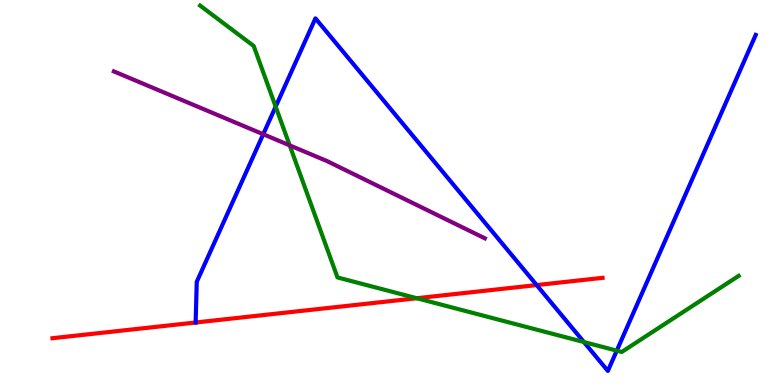[{'lines': ['blue', 'red'], 'intersections': [{'x': 2.52, 'y': 1.62}, {'x': 6.92, 'y': 2.6}]}, {'lines': ['green', 'red'], 'intersections': [{'x': 5.38, 'y': 2.25}]}, {'lines': ['purple', 'red'], 'intersections': []}, {'lines': ['blue', 'green'], 'intersections': [{'x': 3.56, 'y': 7.23}, {'x': 7.53, 'y': 1.12}, {'x': 7.96, 'y': 0.892}]}, {'lines': ['blue', 'purple'], 'intersections': [{'x': 3.4, 'y': 6.51}]}, {'lines': ['green', 'purple'], 'intersections': [{'x': 3.74, 'y': 6.22}]}]